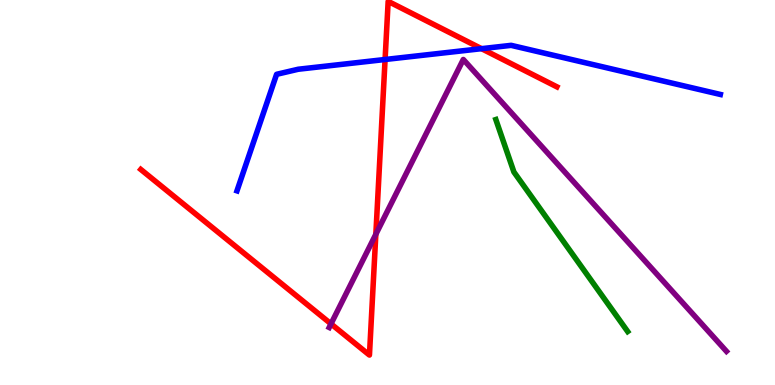[{'lines': ['blue', 'red'], 'intersections': [{'x': 4.97, 'y': 8.45}, {'x': 6.21, 'y': 8.74}]}, {'lines': ['green', 'red'], 'intersections': []}, {'lines': ['purple', 'red'], 'intersections': [{'x': 4.27, 'y': 1.59}, {'x': 4.85, 'y': 3.92}]}, {'lines': ['blue', 'green'], 'intersections': []}, {'lines': ['blue', 'purple'], 'intersections': []}, {'lines': ['green', 'purple'], 'intersections': []}]